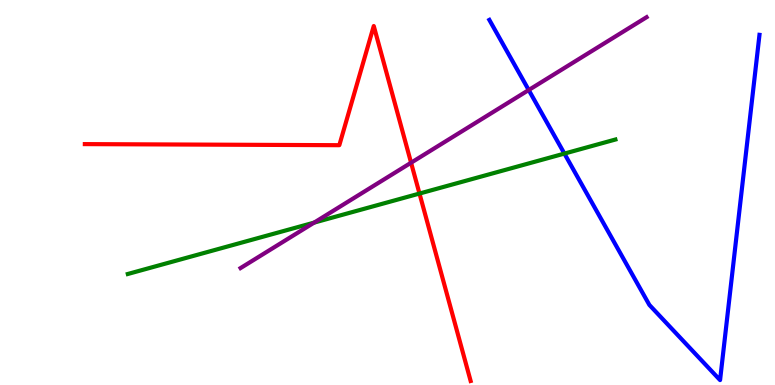[{'lines': ['blue', 'red'], 'intersections': []}, {'lines': ['green', 'red'], 'intersections': [{'x': 5.41, 'y': 4.97}]}, {'lines': ['purple', 'red'], 'intersections': [{'x': 5.3, 'y': 5.77}]}, {'lines': ['blue', 'green'], 'intersections': [{'x': 7.28, 'y': 6.01}]}, {'lines': ['blue', 'purple'], 'intersections': [{'x': 6.82, 'y': 7.66}]}, {'lines': ['green', 'purple'], 'intersections': [{'x': 4.05, 'y': 4.22}]}]